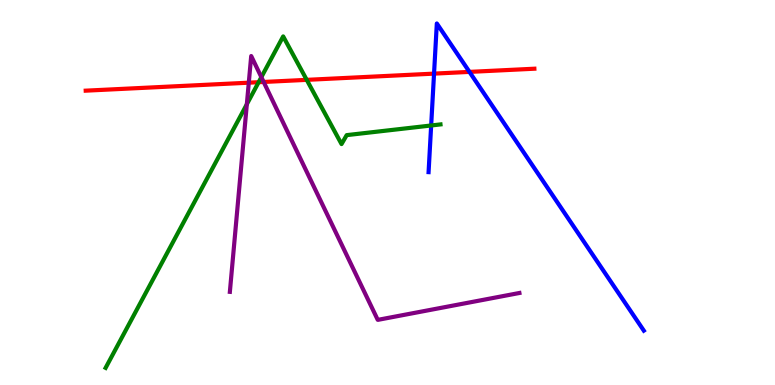[{'lines': ['blue', 'red'], 'intersections': [{'x': 5.6, 'y': 8.09}, {'x': 6.06, 'y': 8.13}]}, {'lines': ['green', 'red'], 'intersections': [{'x': 3.34, 'y': 7.86}, {'x': 3.96, 'y': 7.93}]}, {'lines': ['purple', 'red'], 'intersections': [{'x': 3.21, 'y': 7.85}, {'x': 3.4, 'y': 7.87}]}, {'lines': ['blue', 'green'], 'intersections': [{'x': 5.56, 'y': 6.74}]}, {'lines': ['blue', 'purple'], 'intersections': []}, {'lines': ['green', 'purple'], 'intersections': [{'x': 3.19, 'y': 7.29}, {'x': 3.37, 'y': 8.0}]}]